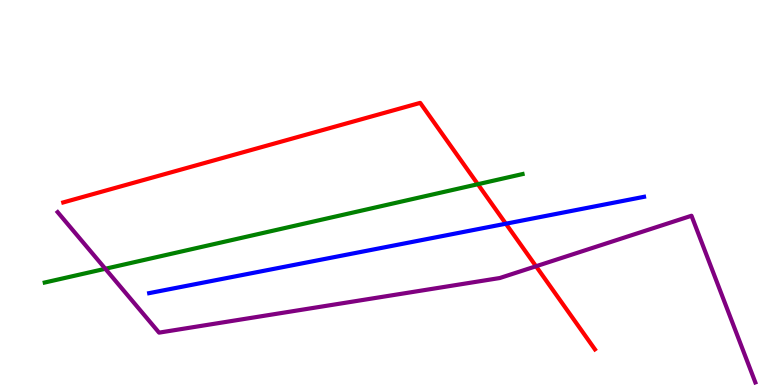[{'lines': ['blue', 'red'], 'intersections': [{'x': 6.53, 'y': 4.19}]}, {'lines': ['green', 'red'], 'intersections': [{'x': 6.17, 'y': 5.22}]}, {'lines': ['purple', 'red'], 'intersections': [{'x': 6.92, 'y': 3.08}]}, {'lines': ['blue', 'green'], 'intersections': []}, {'lines': ['blue', 'purple'], 'intersections': []}, {'lines': ['green', 'purple'], 'intersections': [{'x': 1.36, 'y': 3.02}]}]